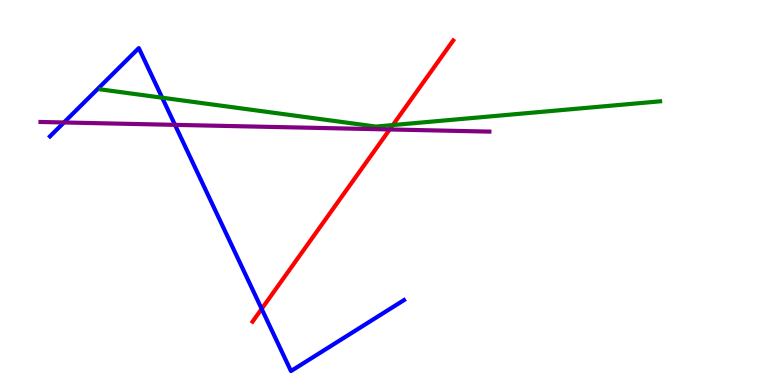[{'lines': ['blue', 'red'], 'intersections': [{'x': 3.38, 'y': 1.98}]}, {'lines': ['green', 'red'], 'intersections': [{'x': 5.07, 'y': 6.75}]}, {'lines': ['purple', 'red'], 'intersections': [{'x': 5.03, 'y': 6.64}]}, {'lines': ['blue', 'green'], 'intersections': [{'x': 2.09, 'y': 7.46}]}, {'lines': ['blue', 'purple'], 'intersections': [{'x': 0.825, 'y': 6.82}, {'x': 2.26, 'y': 6.76}]}, {'lines': ['green', 'purple'], 'intersections': []}]